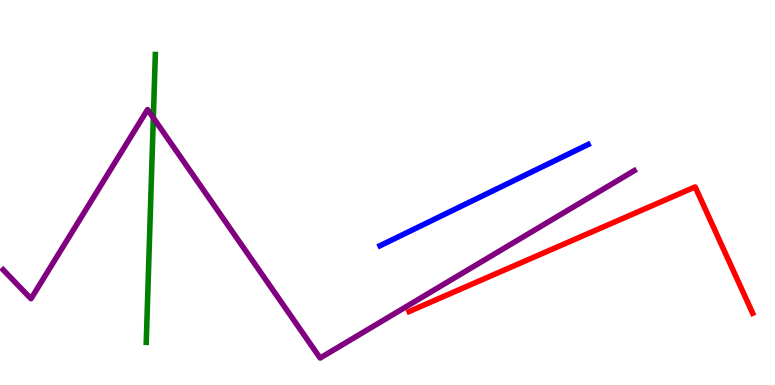[{'lines': ['blue', 'red'], 'intersections': []}, {'lines': ['green', 'red'], 'intersections': []}, {'lines': ['purple', 'red'], 'intersections': []}, {'lines': ['blue', 'green'], 'intersections': []}, {'lines': ['blue', 'purple'], 'intersections': []}, {'lines': ['green', 'purple'], 'intersections': [{'x': 1.98, 'y': 6.94}]}]